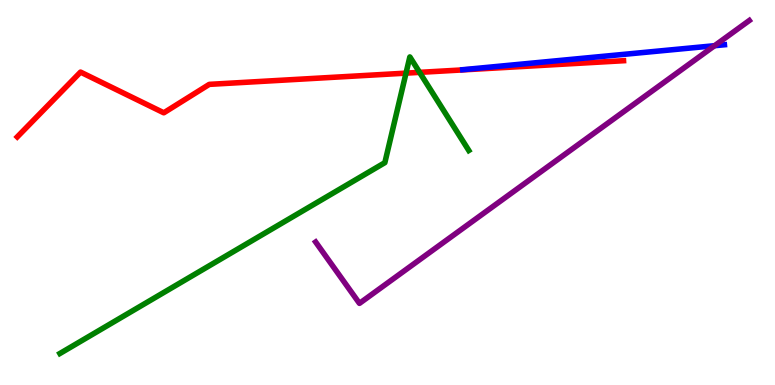[{'lines': ['blue', 'red'], 'intersections': []}, {'lines': ['green', 'red'], 'intersections': [{'x': 5.24, 'y': 8.1}, {'x': 5.41, 'y': 8.12}]}, {'lines': ['purple', 'red'], 'intersections': []}, {'lines': ['blue', 'green'], 'intersections': []}, {'lines': ['blue', 'purple'], 'intersections': [{'x': 9.22, 'y': 8.81}]}, {'lines': ['green', 'purple'], 'intersections': []}]